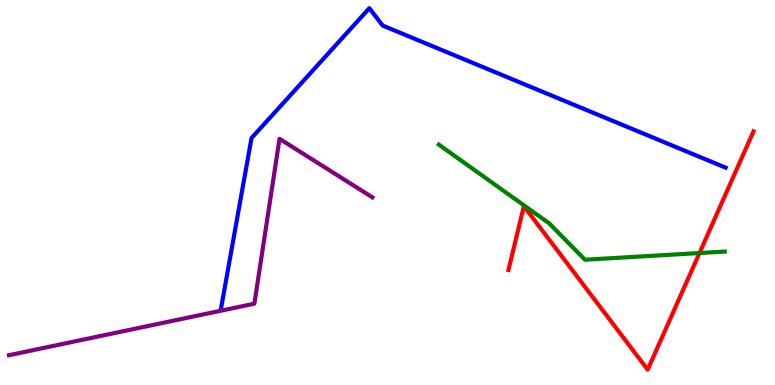[{'lines': ['blue', 'red'], 'intersections': []}, {'lines': ['green', 'red'], 'intersections': [{'x': 9.03, 'y': 3.43}]}, {'lines': ['purple', 'red'], 'intersections': []}, {'lines': ['blue', 'green'], 'intersections': []}, {'lines': ['blue', 'purple'], 'intersections': []}, {'lines': ['green', 'purple'], 'intersections': []}]